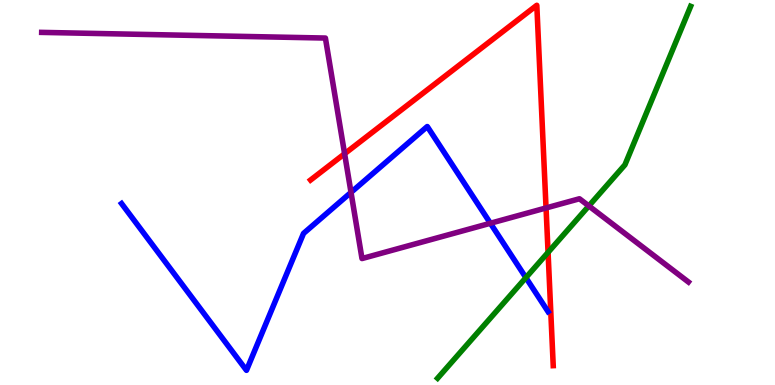[{'lines': ['blue', 'red'], 'intersections': []}, {'lines': ['green', 'red'], 'intersections': [{'x': 7.07, 'y': 3.44}]}, {'lines': ['purple', 'red'], 'intersections': [{'x': 4.45, 'y': 6.01}, {'x': 7.05, 'y': 4.6}]}, {'lines': ['blue', 'green'], 'intersections': [{'x': 6.79, 'y': 2.79}]}, {'lines': ['blue', 'purple'], 'intersections': [{'x': 4.53, 'y': 5.0}, {'x': 6.33, 'y': 4.2}]}, {'lines': ['green', 'purple'], 'intersections': [{'x': 7.6, 'y': 4.65}]}]